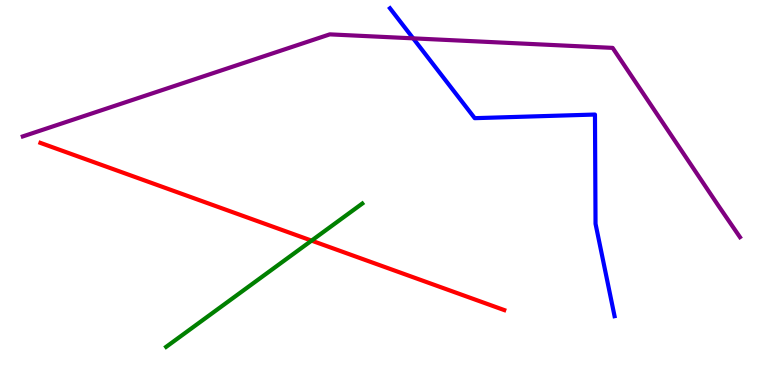[{'lines': ['blue', 'red'], 'intersections': []}, {'lines': ['green', 'red'], 'intersections': [{'x': 4.02, 'y': 3.75}]}, {'lines': ['purple', 'red'], 'intersections': []}, {'lines': ['blue', 'green'], 'intersections': []}, {'lines': ['blue', 'purple'], 'intersections': [{'x': 5.33, 'y': 9.0}]}, {'lines': ['green', 'purple'], 'intersections': []}]